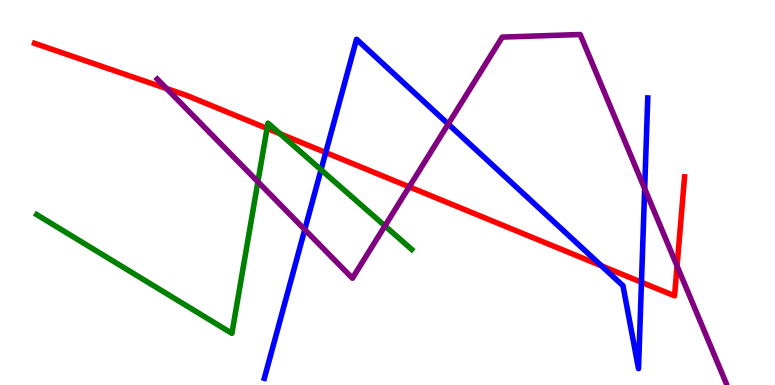[{'lines': ['blue', 'red'], 'intersections': [{'x': 4.2, 'y': 6.04}, {'x': 7.76, 'y': 3.1}, {'x': 8.28, 'y': 2.67}]}, {'lines': ['green', 'red'], 'intersections': [{'x': 3.45, 'y': 6.66}, {'x': 3.61, 'y': 6.53}]}, {'lines': ['purple', 'red'], 'intersections': [{'x': 2.15, 'y': 7.7}, {'x': 5.28, 'y': 5.15}, {'x': 8.74, 'y': 3.09}]}, {'lines': ['blue', 'green'], 'intersections': [{'x': 4.14, 'y': 5.59}]}, {'lines': ['blue', 'purple'], 'intersections': [{'x': 3.93, 'y': 4.04}, {'x': 5.78, 'y': 6.78}, {'x': 8.32, 'y': 5.1}]}, {'lines': ['green', 'purple'], 'intersections': [{'x': 3.33, 'y': 5.28}, {'x': 4.97, 'y': 4.13}]}]